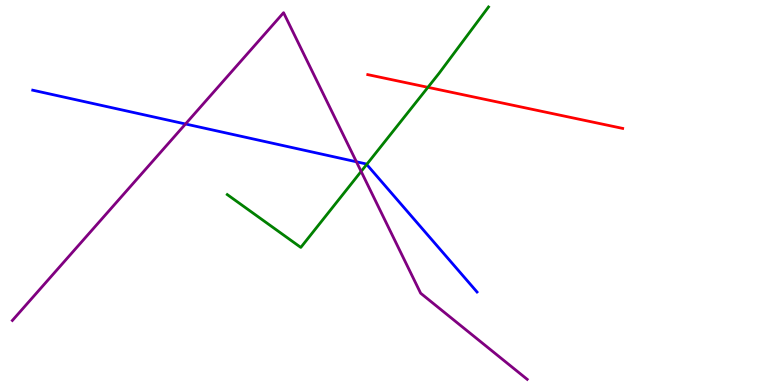[{'lines': ['blue', 'red'], 'intersections': []}, {'lines': ['green', 'red'], 'intersections': [{'x': 5.52, 'y': 7.73}]}, {'lines': ['purple', 'red'], 'intersections': []}, {'lines': ['blue', 'green'], 'intersections': [{'x': 4.73, 'y': 5.73}]}, {'lines': ['blue', 'purple'], 'intersections': [{'x': 2.39, 'y': 6.78}, {'x': 4.6, 'y': 5.8}]}, {'lines': ['green', 'purple'], 'intersections': [{'x': 4.66, 'y': 5.55}]}]